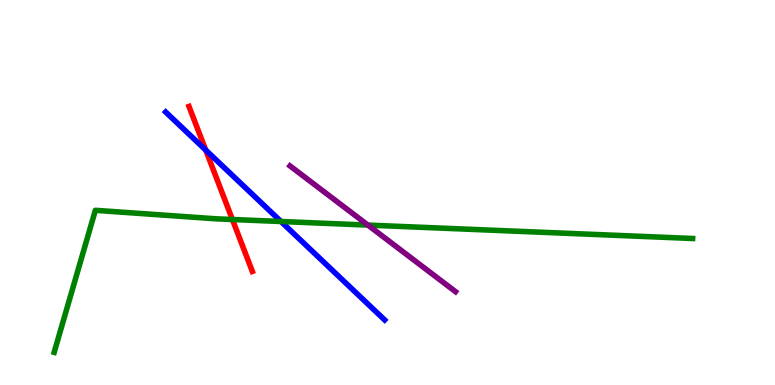[{'lines': ['blue', 'red'], 'intersections': [{'x': 2.65, 'y': 6.1}]}, {'lines': ['green', 'red'], 'intersections': [{'x': 3.0, 'y': 4.3}]}, {'lines': ['purple', 'red'], 'intersections': []}, {'lines': ['blue', 'green'], 'intersections': [{'x': 3.63, 'y': 4.25}]}, {'lines': ['blue', 'purple'], 'intersections': []}, {'lines': ['green', 'purple'], 'intersections': [{'x': 4.75, 'y': 4.15}]}]